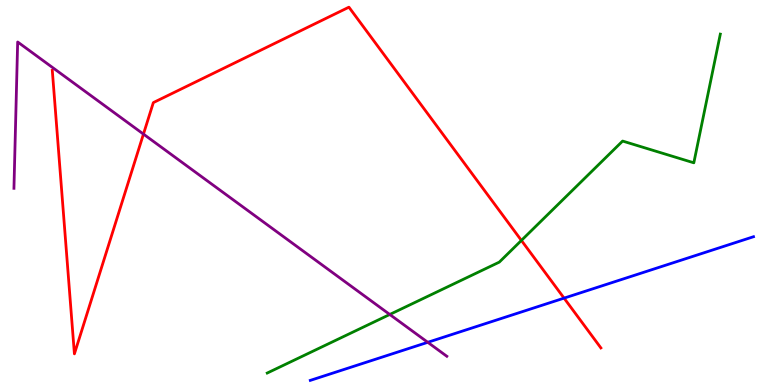[{'lines': ['blue', 'red'], 'intersections': [{'x': 7.28, 'y': 2.26}]}, {'lines': ['green', 'red'], 'intersections': [{'x': 6.73, 'y': 3.76}]}, {'lines': ['purple', 'red'], 'intersections': [{'x': 1.85, 'y': 6.52}]}, {'lines': ['blue', 'green'], 'intersections': []}, {'lines': ['blue', 'purple'], 'intersections': [{'x': 5.52, 'y': 1.11}]}, {'lines': ['green', 'purple'], 'intersections': [{'x': 5.03, 'y': 1.83}]}]